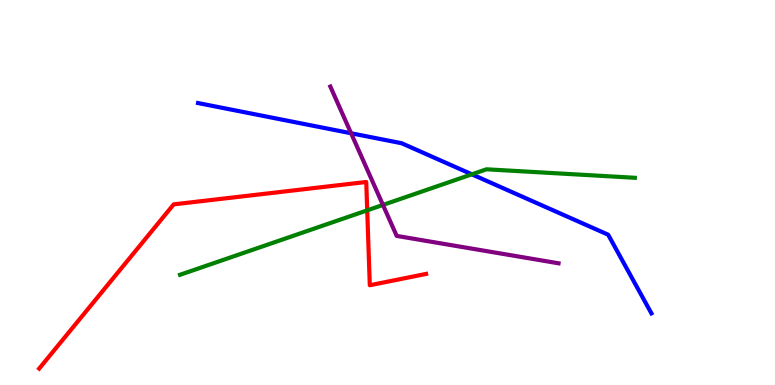[{'lines': ['blue', 'red'], 'intersections': []}, {'lines': ['green', 'red'], 'intersections': [{'x': 4.74, 'y': 4.54}]}, {'lines': ['purple', 'red'], 'intersections': []}, {'lines': ['blue', 'green'], 'intersections': [{'x': 6.09, 'y': 5.47}]}, {'lines': ['blue', 'purple'], 'intersections': [{'x': 4.53, 'y': 6.54}]}, {'lines': ['green', 'purple'], 'intersections': [{'x': 4.94, 'y': 4.68}]}]